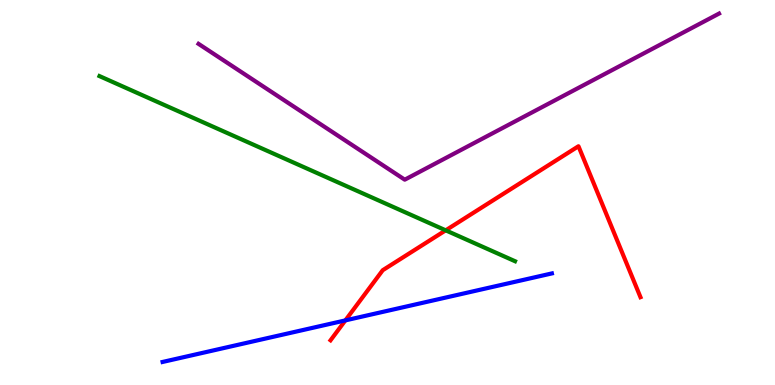[{'lines': ['blue', 'red'], 'intersections': [{'x': 4.46, 'y': 1.68}]}, {'lines': ['green', 'red'], 'intersections': [{'x': 5.75, 'y': 4.02}]}, {'lines': ['purple', 'red'], 'intersections': []}, {'lines': ['blue', 'green'], 'intersections': []}, {'lines': ['blue', 'purple'], 'intersections': []}, {'lines': ['green', 'purple'], 'intersections': []}]